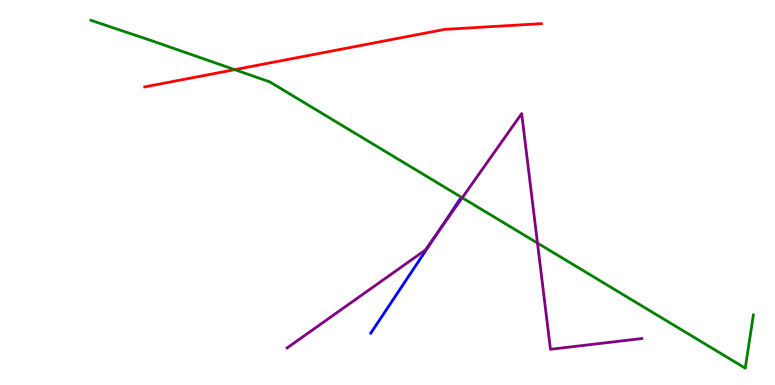[{'lines': ['blue', 'red'], 'intersections': []}, {'lines': ['green', 'red'], 'intersections': [{'x': 3.03, 'y': 8.19}]}, {'lines': ['purple', 'red'], 'intersections': []}, {'lines': ['blue', 'green'], 'intersections': []}, {'lines': ['blue', 'purple'], 'intersections': [{'x': 5.67, 'y': 4.01}]}, {'lines': ['green', 'purple'], 'intersections': [{'x': 5.96, 'y': 4.86}, {'x': 6.94, 'y': 3.69}]}]